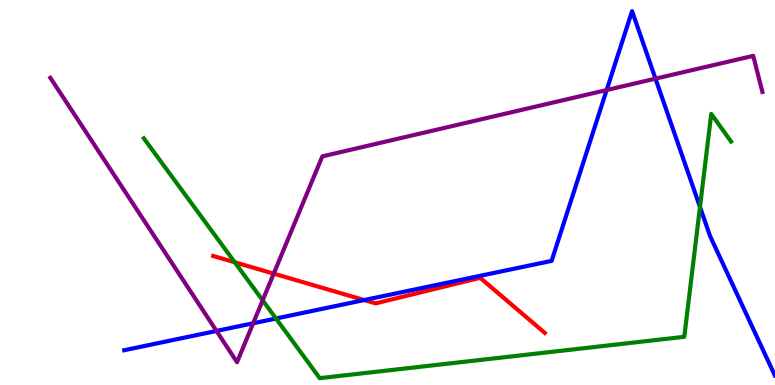[{'lines': ['blue', 'red'], 'intersections': [{'x': 4.7, 'y': 2.21}]}, {'lines': ['green', 'red'], 'intersections': [{'x': 3.03, 'y': 3.19}]}, {'lines': ['purple', 'red'], 'intersections': [{'x': 3.53, 'y': 2.89}]}, {'lines': ['blue', 'green'], 'intersections': [{'x': 3.56, 'y': 1.73}, {'x': 9.03, 'y': 4.62}]}, {'lines': ['blue', 'purple'], 'intersections': [{'x': 2.79, 'y': 1.4}, {'x': 3.27, 'y': 1.6}, {'x': 7.83, 'y': 7.66}, {'x': 8.46, 'y': 7.96}]}, {'lines': ['green', 'purple'], 'intersections': [{'x': 3.39, 'y': 2.2}]}]